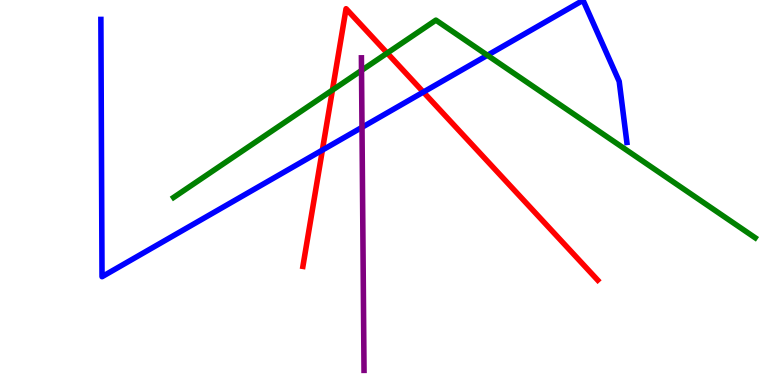[{'lines': ['blue', 'red'], 'intersections': [{'x': 4.16, 'y': 6.1}, {'x': 5.46, 'y': 7.61}]}, {'lines': ['green', 'red'], 'intersections': [{'x': 4.29, 'y': 7.66}, {'x': 5.0, 'y': 8.62}]}, {'lines': ['purple', 'red'], 'intersections': []}, {'lines': ['blue', 'green'], 'intersections': [{'x': 6.29, 'y': 8.56}]}, {'lines': ['blue', 'purple'], 'intersections': [{'x': 4.67, 'y': 6.69}]}, {'lines': ['green', 'purple'], 'intersections': [{'x': 4.66, 'y': 8.17}]}]